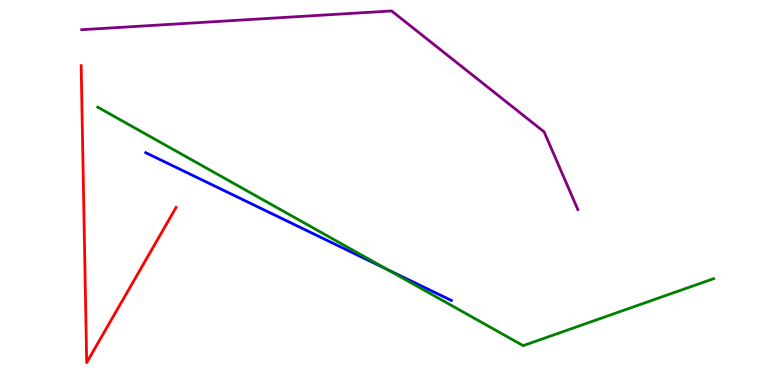[{'lines': ['blue', 'red'], 'intersections': []}, {'lines': ['green', 'red'], 'intersections': []}, {'lines': ['purple', 'red'], 'intersections': []}, {'lines': ['blue', 'green'], 'intersections': [{'x': 5.0, 'y': 3.0}]}, {'lines': ['blue', 'purple'], 'intersections': []}, {'lines': ['green', 'purple'], 'intersections': []}]